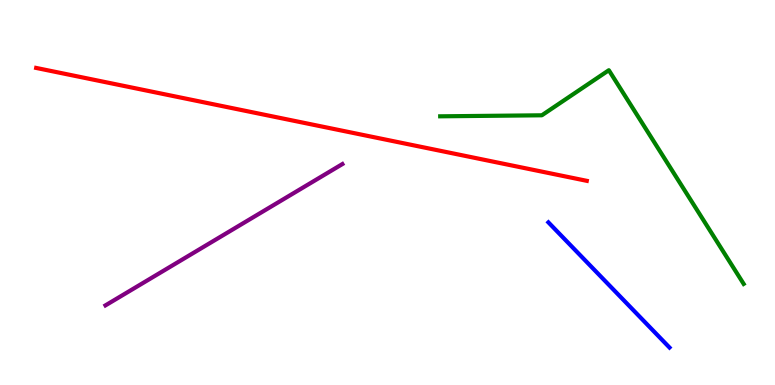[{'lines': ['blue', 'red'], 'intersections': []}, {'lines': ['green', 'red'], 'intersections': []}, {'lines': ['purple', 'red'], 'intersections': []}, {'lines': ['blue', 'green'], 'intersections': []}, {'lines': ['blue', 'purple'], 'intersections': []}, {'lines': ['green', 'purple'], 'intersections': []}]